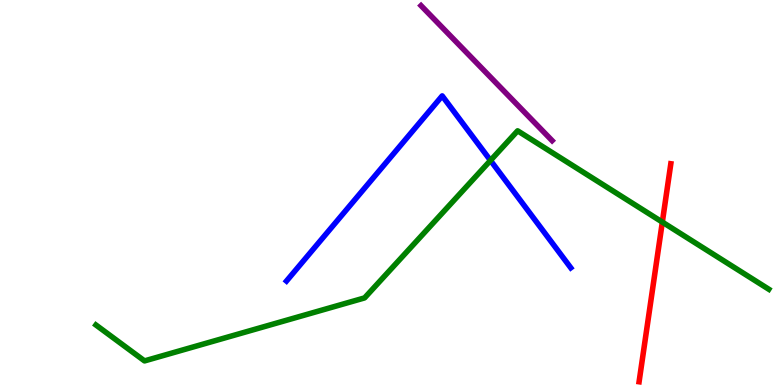[{'lines': ['blue', 'red'], 'intersections': []}, {'lines': ['green', 'red'], 'intersections': [{'x': 8.55, 'y': 4.23}]}, {'lines': ['purple', 'red'], 'intersections': []}, {'lines': ['blue', 'green'], 'intersections': [{'x': 6.33, 'y': 5.83}]}, {'lines': ['blue', 'purple'], 'intersections': []}, {'lines': ['green', 'purple'], 'intersections': []}]